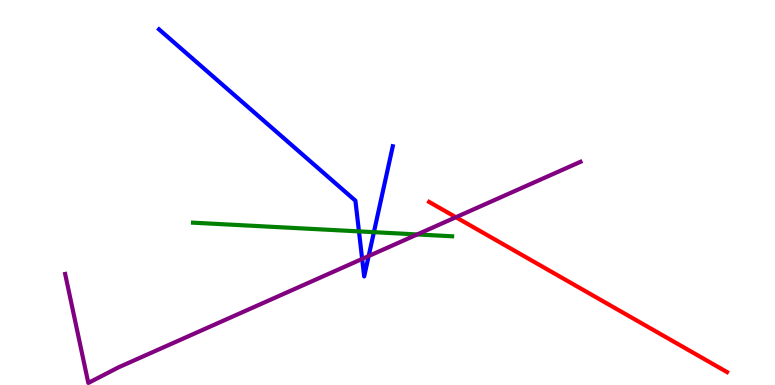[{'lines': ['blue', 'red'], 'intersections': []}, {'lines': ['green', 'red'], 'intersections': []}, {'lines': ['purple', 'red'], 'intersections': [{'x': 5.88, 'y': 4.36}]}, {'lines': ['blue', 'green'], 'intersections': [{'x': 4.63, 'y': 3.99}, {'x': 4.82, 'y': 3.97}]}, {'lines': ['blue', 'purple'], 'intersections': [{'x': 4.67, 'y': 3.27}, {'x': 4.76, 'y': 3.35}]}, {'lines': ['green', 'purple'], 'intersections': [{'x': 5.38, 'y': 3.91}]}]